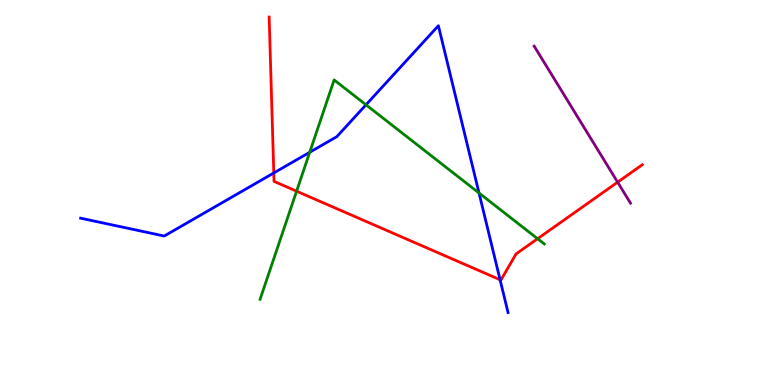[{'lines': ['blue', 'red'], 'intersections': [{'x': 3.53, 'y': 5.51}, {'x': 6.45, 'y': 2.73}]}, {'lines': ['green', 'red'], 'intersections': [{'x': 3.83, 'y': 5.03}, {'x': 6.94, 'y': 3.8}]}, {'lines': ['purple', 'red'], 'intersections': [{'x': 7.97, 'y': 5.27}]}, {'lines': ['blue', 'green'], 'intersections': [{'x': 4.0, 'y': 6.04}, {'x': 4.72, 'y': 7.28}, {'x': 6.18, 'y': 4.99}]}, {'lines': ['blue', 'purple'], 'intersections': []}, {'lines': ['green', 'purple'], 'intersections': []}]